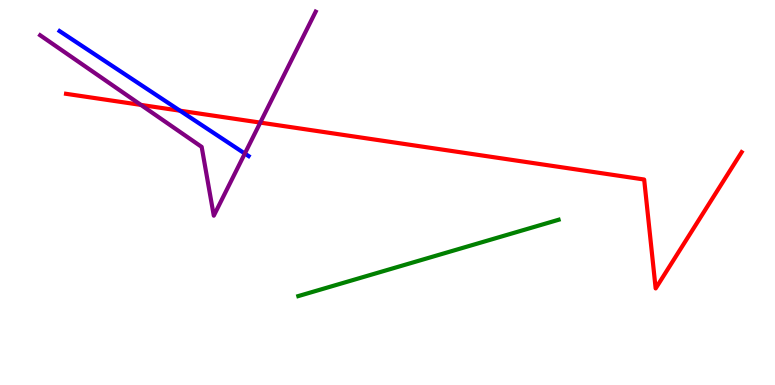[{'lines': ['blue', 'red'], 'intersections': [{'x': 2.32, 'y': 7.12}]}, {'lines': ['green', 'red'], 'intersections': []}, {'lines': ['purple', 'red'], 'intersections': [{'x': 1.82, 'y': 7.28}, {'x': 3.36, 'y': 6.82}]}, {'lines': ['blue', 'green'], 'intersections': []}, {'lines': ['blue', 'purple'], 'intersections': [{'x': 3.16, 'y': 6.01}]}, {'lines': ['green', 'purple'], 'intersections': []}]